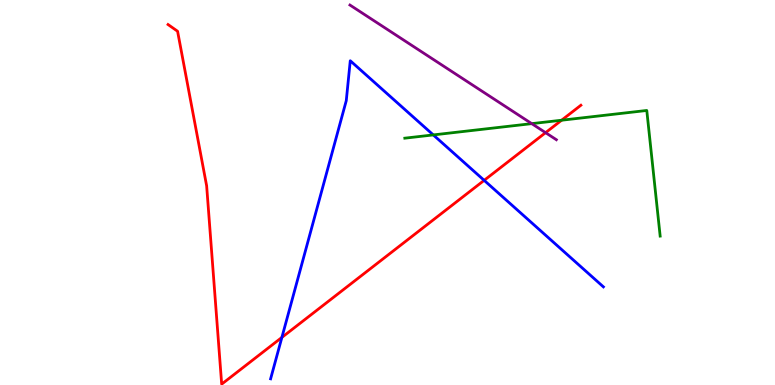[{'lines': ['blue', 'red'], 'intersections': [{'x': 3.64, 'y': 1.24}, {'x': 6.25, 'y': 5.32}]}, {'lines': ['green', 'red'], 'intersections': [{'x': 7.25, 'y': 6.88}]}, {'lines': ['purple', 'red'], 'intersections': [{'x': 7.04, 'y': 6.55}]}, {'lines': ['blue', 'green'], 'intersections': [{'x': 5.59, 'y': 6.5}]}, {'lines': ['blue', 'purple'], 'intersections': []}, {'lines': ['green', 'purple'], 'intersections': [{'x': 6.86, 'y': 6.79}]}]